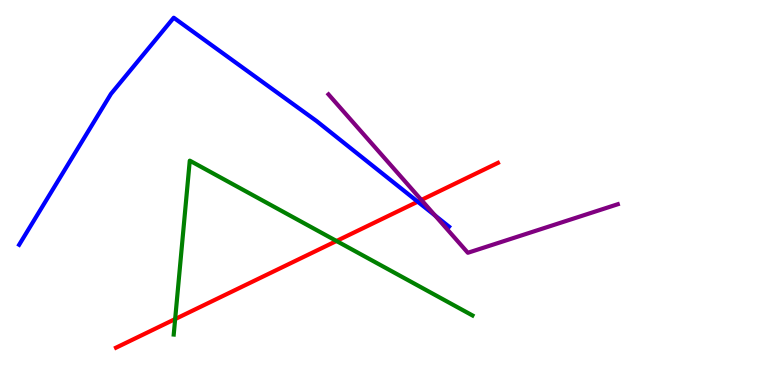[{'lines': ['blue', 'red'], 'intersections': [{'x': 5.39, 'y': 4.76}]}, {'lines': ['green', 'red'], 'intersections': [{'x': 2.26, 'y': 1.71}, {'x': 4.34, 'y': 3.74}]}, {'lines': ['purple', 'red'], 'intersections': [{'x': 5.44, 'y': 4.81}]}, {'lines': ['blue', 'green'], 'intersections': []}, {'lines': ['blue', 'purple'], 'intersections': [{'x': 5.61, 'y': 4.4}]}, {'lines': ['green', 'purple'], 'intersections': []}]